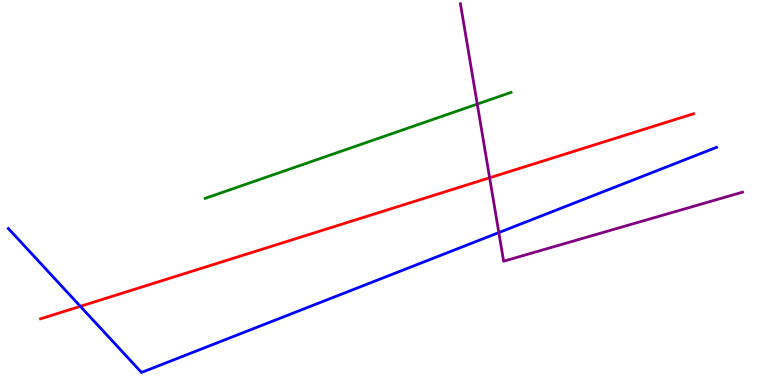[{'lines': ['blue', 'red'], 'intersections': [{'x': 1.04, 'y': 2.04}]}, {'lines': ['green', 'red'], 'intersections': []}, {'lines': ['purple', 'red'], 'intersections': [{'x': 6.32, 'y': 5.38}]}, {'lines': ['blue', 'green'], 'intersections': []}, {'lines': ['blue', 'purple'], 'intersections': [{'x': 6.44, 'y': 3.96}]}, {'lines': ['green', 'purple'], 'intersections': [{'x': 6.16, 'y': 7.3}]}]